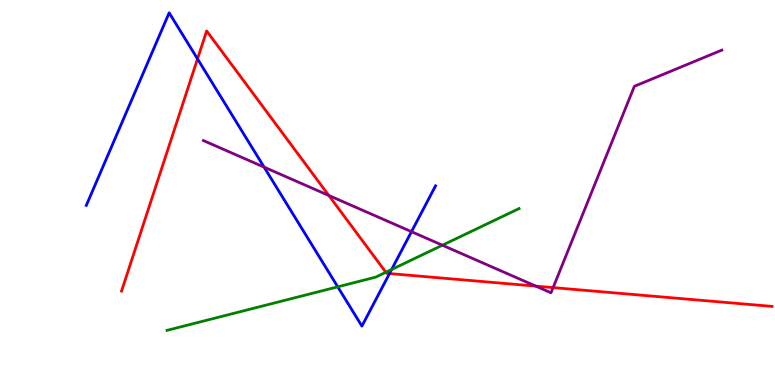[{'lines': ['blue', 'red'], 'intersections': [{'x': 2.55, 'y': 8.47}, {'x': 5.03, 'y': 2.89}]}, {'lines': ['green', 'red'], 'intersections': [{'x': 4.98, 'y': 2.93}]}, {'lines': ['purple', 'red'], 'intersections': [{'x': 4.24, 'y': 4.92}, {'x': 6.91, 'y': 2.57}, {'x': 7.14, 'y': 2.53}]}, {'lines': ['blue', 'green'], 'intersections': [{'x': 4.36, 'y': 2.55}, {'x': 5.05, 'y': 3.0}]}, {'lines': ['blue', 'purple'], 'intersections': [{'x': 3.41, 'y': 5.66}, {'x': 5.31, 'y': 3.98}]}, {'lines': ['green', 'purple'], 'intersections': [{'x': 5.71, 'y': 3.63}]}]